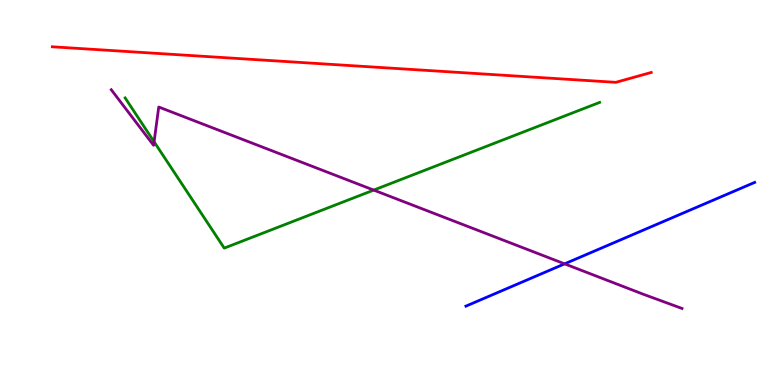[{'lines': ['blue', 'red'], 'intersections': []}, {'lines': ['green', 'red'], 'intersections': []}, {'lines': ['purple', 'red'], 'intersections': []}, {'lines': ['blue', 'green'], 'intersections': []}, {'lines': ['blue', 'purple'], 'intersections': [{'x': 7.29, 'y': 3.15}]}, {'lines': ['green', 'purple'], 'intersections': [{'x': 1.99, 'y': 6.32}, {'x': 4.82, 'y': 5.06}]}]